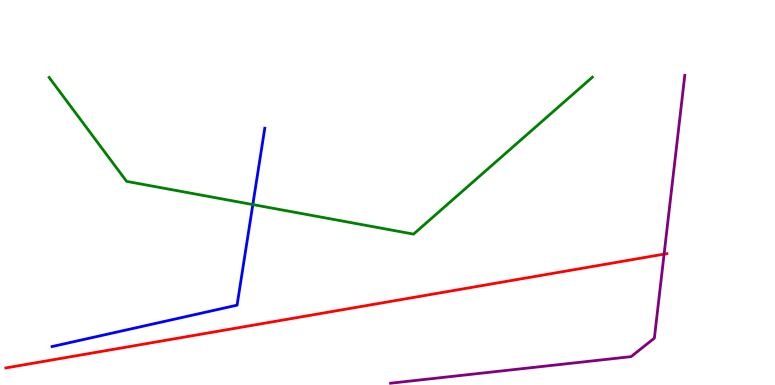[{'lines': ['blue', 'red'], 'intersections': []}, {'lines': ['green', 'red'], 'intersections': []}, {'lines': ['purple', 'red'], 'intersections': [{'x': 8.57, 'y': 3.4}]}, {'lines': ['blue', 'green'], 'intersections': [{'x': 3.26, 'y': 4.69}]}, {'lines': ['blue', 'purple'], 'intersections': []}, {'lines': ['green', 'purple'], 'intersections': []}]